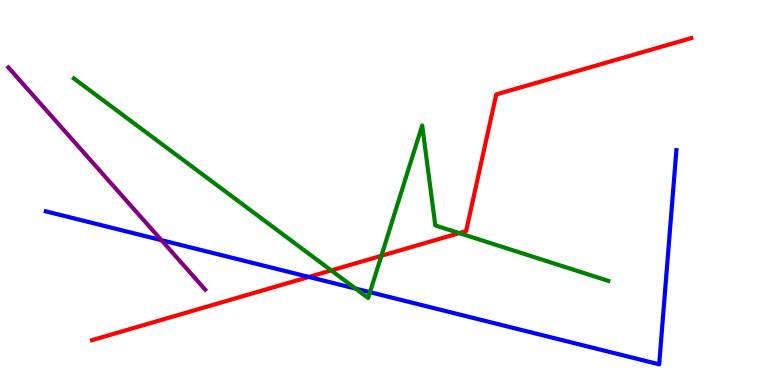[{'lines': ['blue', 'red'], 'intersections': [{'x': 3.99, 'y': 2.81}]}, {'lines': ['green', 'red'], 'intersections': [{'x': 4.27, 'y': 2.98}, {'x': 4.92, 'y': 3.36}, {'x': 5.93, 'y': 3.95}]}, {'lines': ['purple', 'red'], 'intersections': []}, {'lines': ['blue', 'green'], 'intersections': [{'x': 4.59, 'y': 2.5}, {'x': 4.77, 'y': 2.41}]}, {'lines': ['blue', 'purple'], 'intersections': [{'x': 2.08, 'y': 3.76}]}, {'lines': ['green', 'purple'], 'intersections': []}]